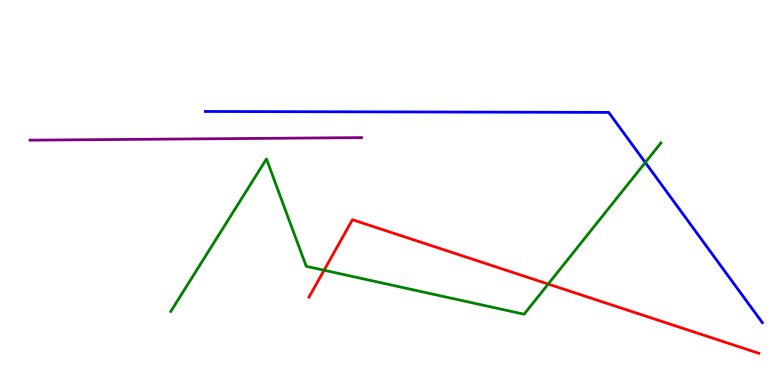[{'lines': ['blue', 'red'], 'intersections': []}, {'lines': ['green', 'red'], 'intersections': [{'x': 4.18, 'y': 2.98}, {'x': 7.07, 'y': 2.62}]}, {'lines': ['purple', 'red'], 'intersections': []}, {'lines': ['blue', 'green'], 'intersections': [{'x': 8.33, 'y': 5.78}]}, {'lines': ['blue', 'purple'], 'intersections': []}, {'lines': ['green', 'purple'], 'intersections': []}]